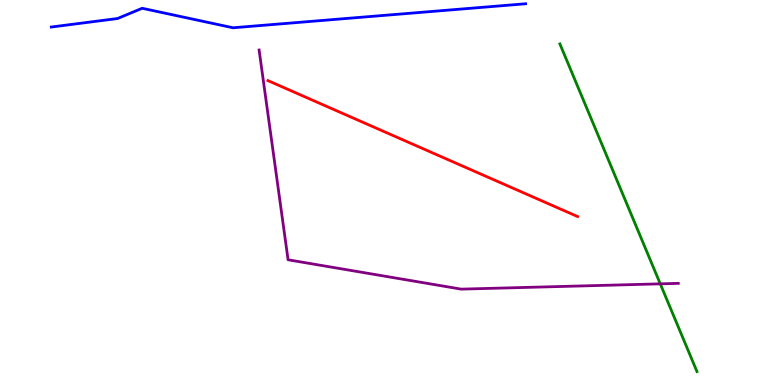[{'lines': ['blue', 'red'], 'intersections': []}, {'lines': ['green', 'red'], 'intersections': []}, {'lines': ['purple', 'red'], 'intersections': []}, {'lines': ['blue', 'green'], 'intersections': []}, {'lines': ['blue', 'purple'], 'intersections': []}, {'lines': ['green', 'purple'], 'intersections': [{'x': 8.52, 'y': 2.63}]}]